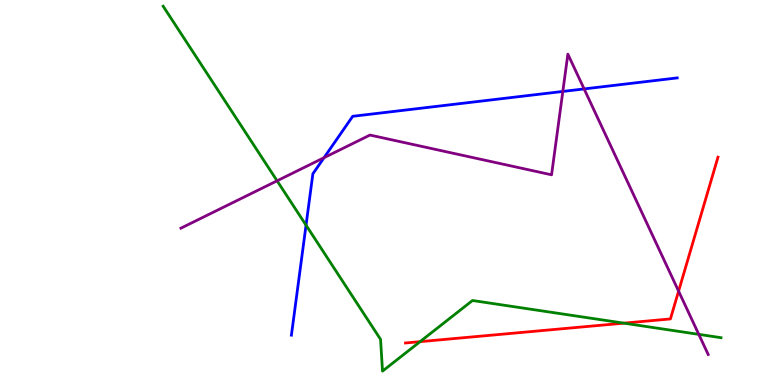[{'lines': ['blue', 'red'], 'intersections': []}, {'lines': ['green', 'red'], 'intersections': [{'x': 5.42, 'y': 1.13}, {'x': 8.05, 'y': 1.61}]}, {'lines': ['purple', 'red'], 'intersections': [{'x': 8.76, 'y': 2.44}]}, {'lines': ['blue', 'green'], 'intersections': [{'x': 3.95, 'y': 4.15}]}, {'lines': ['blue', 'purple'], 'intersections': [{'x': 4.18, 'y': 5.9}, {'x': 7.26, 'y': 7.62}, {'x': 7.54, 'y': 7.69}]}, {'lines': ['green', 'purple'], 'intersections': [{'x': 3.58, 'y': 5.3}, {'x': 9.02, 'y': 1.32}]}]